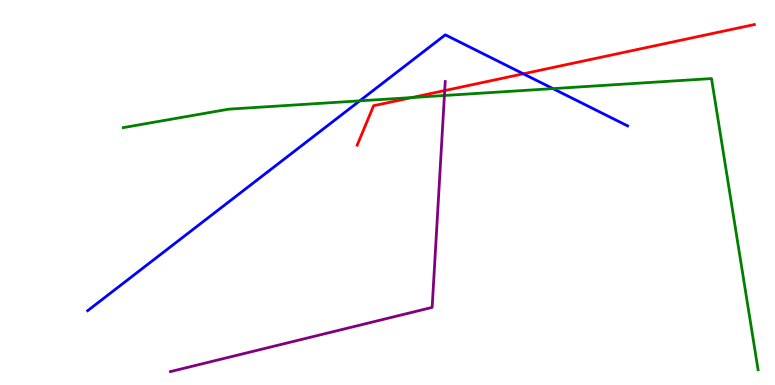[{'lines': ['blue', 'red'], 'intersections': [{'x': 6.75, 'y': 8.08}]}, {'lines': ['green', 'red'], 'intersections': [{'x': 5.32, 'y': 7.47}]}, {'lines': ['purple', 'red'], 'intersections': [{'x': 5.74, 'y': 7.65}]}, {'lines': ['blue', 'green'], 'intersections': [{'x': 4.64, 'y': 7.38}, {'x': 7.14, 'y': 7.7}]}, {'lines': ['blue', 'purple'], 'intersections': []}, {'lines': ['green', 'purple'], 'intersections': [{'x': 5.73, 'y': 7.52}]}]